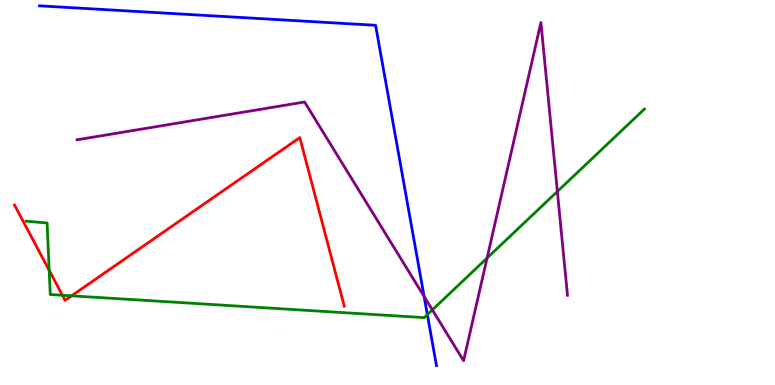[{'lines': ['blue', 'red'], 'intersections': []}, {'lines': ['green', 'red'], 'intersections': [{'x': 0.635, 'y': 2.98}, {'x': 0.805, 'y': 2.33}, {'x': 0.924, 'y': 2.32}]}, {'lines': ['purple', 'red'], 'intersections': []}, {'lines': ['blue', 'green'], 'intersections': [{'x': 5.51, 'y': 1.83}]}, {'lines': ['blue', 'purple'], 'intersections': [{'x': 5.47, 'y': 2.3}]}, {'lines': ['green', 'purple'], 'intersections': [{'x': 5.58, 'y': 1.95}, {'x': 6.28, 'y': 3.3}, {'x': 7.19, 'y': 5.03}]}]